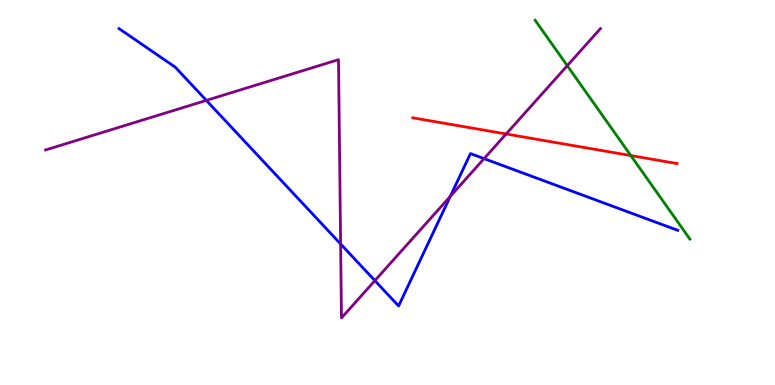[{'lines': ['blue', 'red'], 'intersections': []}, {'lines': ['green', 'red'], 'intersections': [{'x': 8.14, 'y': 5.96}]}, {'lines': ['purple', 'red'], 'intersections': [{'x': 6.53, 'y': 6.52}]}, {'lines': ['blue', 'green'], 'intersections': []}, {'lines': ['blue', 'purple'], 'intersections': [{'x': 2.66, 'y': 7.39}, {'x': 4.4, 'y': 3.66}, {'x': 4.84, 'y': 2.71}, {'x': 5.81, 'y': 4.9}, {'x': 6.25, 'y': 5.88}]}, {'lines': ['green', 'purple'], 'intersections': [{'x': 7.32, 'y': 8.29}]}]